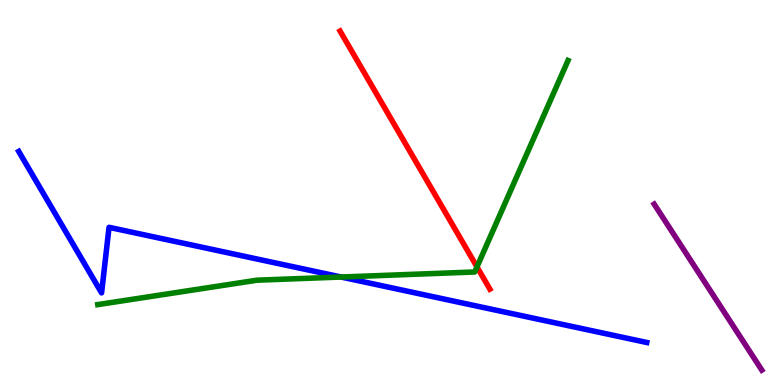[{'lines': ['blue', 'red'], 'intersections': []}, {'lines': ['green', 'red'], 'intersections': [{'x': 6.15, 'y': 3.07}]}, {'lines': ['purple', 'red'], 'intersections': []}, {'lines': ['blue', 'green'], 'intersections': [{'x': 4.4, 'y': 2.8}]}, {'lines': ['blue', 'purple'], 'intersections': []}, {'lines': ['green', 'purple'], 'intersections': []}]